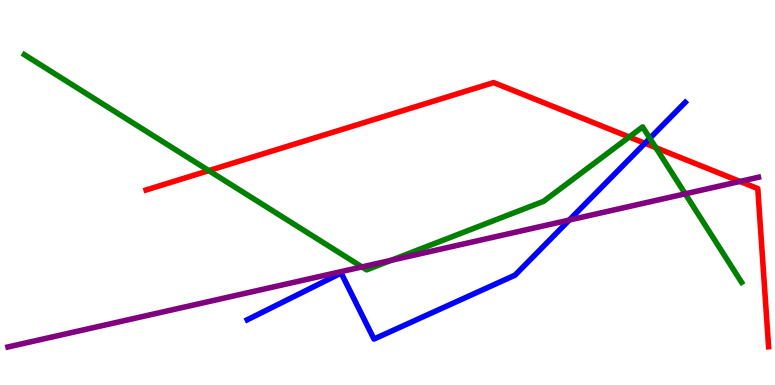[{'lines': ['blue', 'red'], 'intersections': [{'x': 8.32, 'y': 6.28}]}, {'lines': ['green', 'red'], 'intersections': [{'x': 2.69, 'y': 5.57}, {'x': 8.12, 'y': 6.44}, {'x': 8.46, 'y': 6.16}]}, {'lines': ['purple', 'red'], 'intersections': [{'x': 9.55, 'y': 5.29}]}, {'lines': ['blue', 'green'], 'intersections': [{'x': 8.39, 'y': 6.41}]}, {'lines': ['blue', 'purple'], 'intersections': [{'x': 7.35, 'y': 4.28}]}, {'lines': ['green', 'purple'], 'intersections': [{'x': 4.67, 'y': 3.07}, {'x': 5.05, 'y': 3.24}, {'x': 8.84, 'y': 4.97}]}]